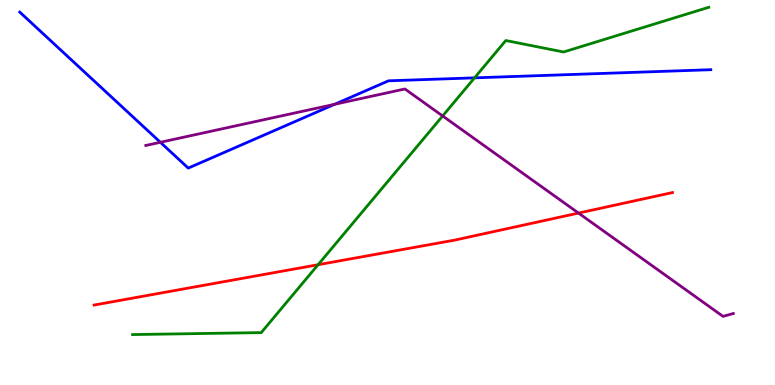[{'lines': ['blue', 'red'], 'intersections': []}, {'lines': ['green', 'red'], 'intersections': [{'x': 4.1, 'y': 3.12}]}, {'lines': ['purple', 'red'], 'intersections': [{'x': 7.46, 'y': 4.47}]}, {'lines': ['blue', 'green'], 'intersections': [{'x': 6.12, 'y': 7.98}]}, {'lines': ['blue', 'purple'], 'intersections': [{'x': 2.07, 'y': 6.3}, {'x': 4.32, 'y': 7.29}]}, {'lines': ['green', 'purple'], 'intersections': [{'x': 5.71, 'y': 6.99}]}]